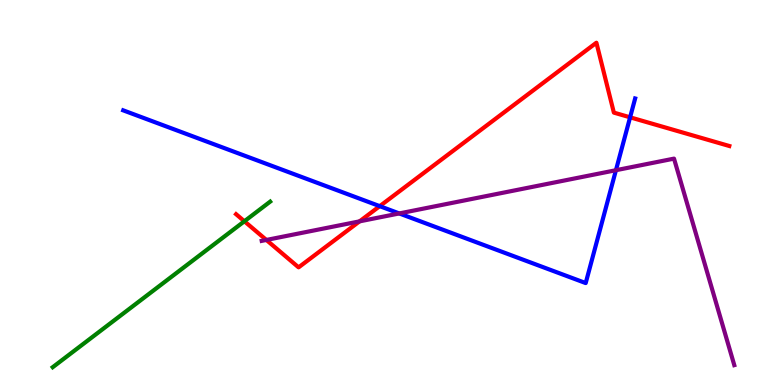[{'lines': ['blue', 'red'], 'intersections': [{'x': 4.9, 'y': 4.65}, {'x': 8.13, 'y': 6.95}]}, {'lines': ['green', 'red'], 'intersections': [{'x': 3.15, 'y': 4.25}]}, {'lines': ['purple', 'red'], 'intersections': [{'x': 3.44, 'y': 3.77}, {'x': 4.64, 'y': 4.25}]}, {'lines': ['blue', 'green'], 'intersections': []}, {'lines': ['blue', 'purple'], 'intersections': [{'x': 5.15, 'y': 4.46}, {'x': 7.95, 'y': 5.58}]}, {'lines': ['green', 'purple'], 'intersections': []}]